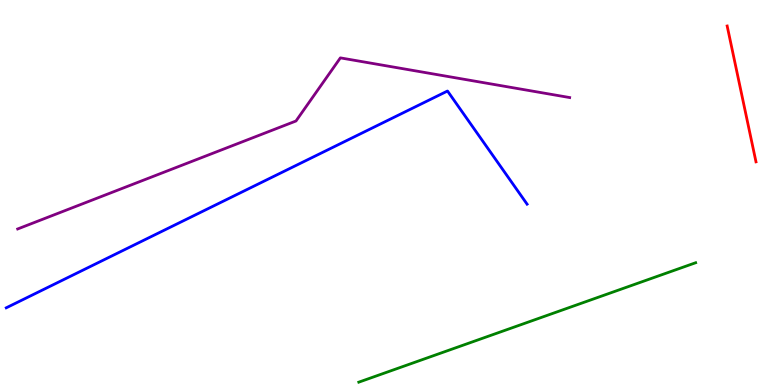[{'lines': ['blue', 'red'], 'intersections': []}, {'lines': ['green', 'red'], 'intersections': []}, {'lines': ['purple', 'red'], 'intersections': []}, {'lines': ['blue', 'green'], 'intersections': []}, {'lines': ['blue', 'purple'], 'intersections': []}, {'lines': ['green', 'purple'], 'intersections': []}]